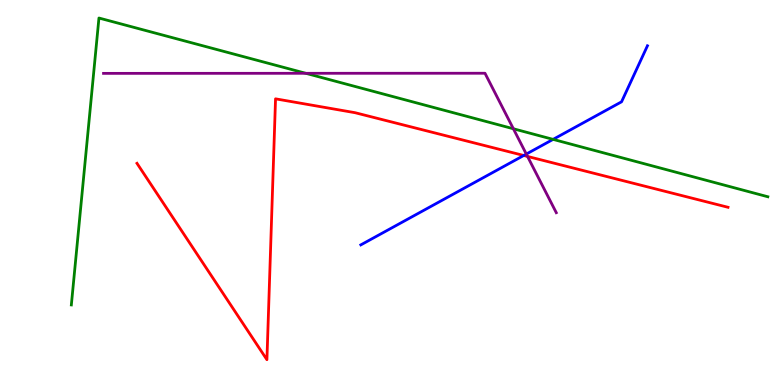[{'lines': ['blue', 'red'], 'intersections': [{'x': 6.76, 'y': 5.96}]}, {'lines': ['green', 'red'], 'intersections': []}, {'lines': ['purple', 'red'], 'intersections': [{'x': 6.81, 'y': 5.94}]}, {'lines': ['blue', 'green'], 'intersections': [{'x': 7.14, 'y': 6.38}]}, {'lines': ['blue', 'purple'], 'intersections': [{'x': 6.79, 'y': 6.0}]}, {'lines': ['green', 'purple'], 'intersections': [{'x': 3.95, 'y': 8.1}, {'x': 6.62, 'y': 6.66}]}]